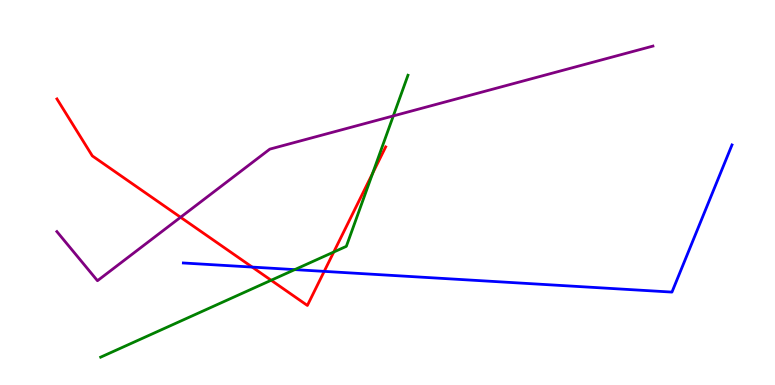[{'lines': ['blue', 'red'], 'intersections': [{'x': 3.25, 'y': 3.06}, {'x': 4.18, 'y': 2.95}]}, {'lines': ['green', 'red'], 'intersections': [{'x': 3.5, 'y': 2.72}, {'x': 4.31, 'y': 3.45}, {'x': 4.81, 'y': 5.5}]}, {'lines': ['purple', 'red'], 'intersections': [{'x': 2.33, 'y': 4.36}]}, {'lines': ['blue', 'green'], 'intersections': [{'x': 3.8, 'y': 3.0}]}, {'lines': ['blue', 'purple'], 'intersections': []}, {'lines': ['green', 'purple'], 'intersections': [{'x': 5.08, 'y': 6.99}]}]